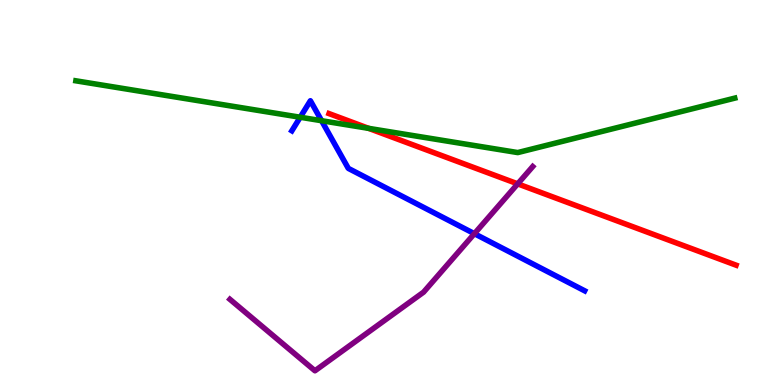[{'lines': ['blue', 'red'], 'intersections': []}, {'lines': ['green', 'red'], 'intersections': [{'x': 4.76, 'y': 6.67}]}, {'lines': ['purple', 'red'], 'intersections': [{'x': 6.68, 'y': 5.22}]}, {'lines': ['blue', 'green'], 'intersections': [{'x': 3.87, 'y': 6.95}, {'x': 4.15, 'y': 6.86}]}, {'lines': ['blue', 'purple'], 'intersections': [{'x': 6.12, 'y': 3.93}]}, {'lines': ['green', 'purple'], 'intersections': []}]